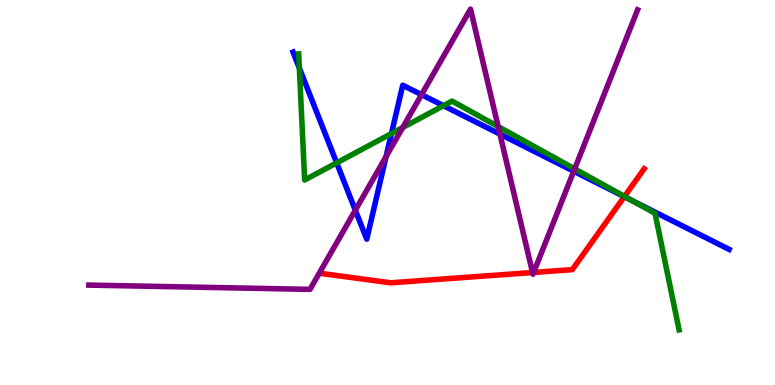[{'lines': ['blue', 'red'], 'intersections': [{'x': 8.06, 'y': 4.89}]}, {'lines': ['green', 'red'], 'intersections': [{'x': 8.06, 'y': 4.9}]}, {'lines': ['purple', 'red'], 'intersections': [{'x': 6.87, 'y': 2.92}, {'x': 6.89, 'y': 2.92}]}, {'lines': ['blue', 'green'], 'intersections': [{'x': 3.86, 'y': 8.23}, {'x': 4.34, 'y': 5.77}, {'x': 5.05, 'y': 6.53}, {'x': 5.72, 'y': 7.25}, {'x': 8.14, 'y': 4.8}]}, {'lines': ['blue', 'purple'], 'intersections': [{'x': 4.58, 'y': 4.54}, {'x': 4.98, 'y': 5.93}, {'x': 5.44, 'y': 7.54}, {'x': 6.45, 'y': 6.52}, {'x': 7.4, 'y': 5.55}]}, {'lines': ['green', 'purple'], 'intersections': [{'x': 5.2, 'y': 6.69}, {'x': 6.43, 'y': 6.71}, {'x': 7.42, 'y': 5.61}]}]